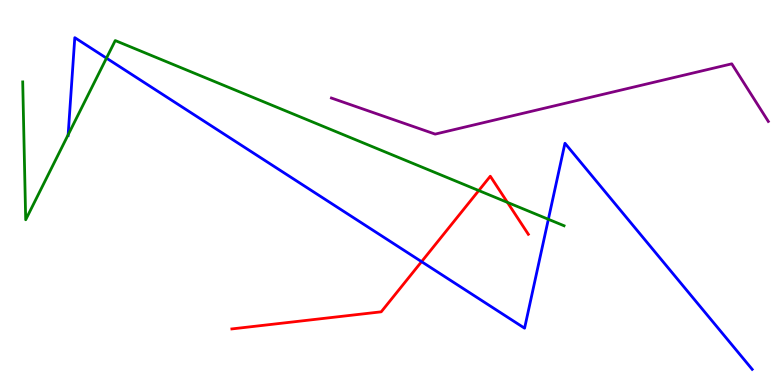[{'lines': ['blue', 'red'], 'intersections': [{'x': 5.44, 'y': 3.2}]}, {'lines': ['green', 'red'], 'intersections': [{'x': 6.18, 'y': 5.05}, {'x': 6.55, 'y': 4.74}]}, {'lines': ['purple', 'red'], 'intersections': []}, {'lines': ['blue', 'green'], 'intersections': [{'x': 0.879, 'y': 6.5}, {'x': 1.37, 'y': 8.49}, {'x': 7.08, 'y': 4.3}]}, {'lines': ['blue', 'purple'], 'intersections': []}, {'lines': ['green', 'purple'], 'intersections': []}]